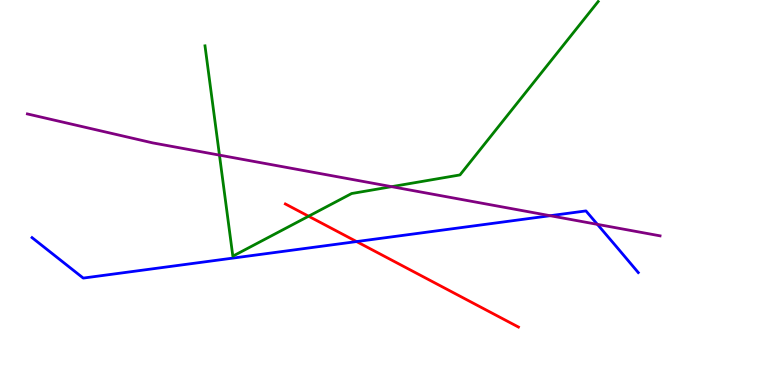[{'lines': ['blue', 'red'], 'intersections': [{'x': 4.6, 'y': 3.73}]}, {'lines': ['green', 'red'], 'intersections': [{'x': 3.98, 'y': 4.38}]}, {'lines': ['purple', 'red'], 'intersections': []}, {'lines': ['blue', 'green'], 'intersections': []}, {'lines': ['blue', 'purple'], 'intersections': [{'x': 7.1, 'y': 4.4}, {'x': 7.71, 'y': 4.17}]}, {'lines': ['green', 'purple'], 'intersections': [{'x': 2.83, 'y': 5.97}, {'x': 5.05, 'y': 5.15}]}]